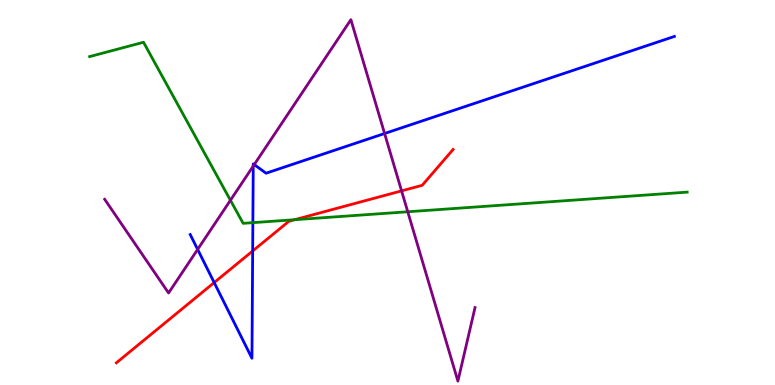[{'lines': ['blue', 'red'], 'intersections': [{'x': 2.76, 'y': 2.66}, {'x': 3.26, 'y': 3.48}]}, {'lines': ['green', 'red'], 'intersections': [{'x': 3.8, 'y': 4.29}]}, {'lines': ['purple', 'red'], 'intersections': [{'x': 5.18, 'y': 5.04}]}, {'lines': ['blue', 'green'], 'intersections': [{'x': 3.26, 'y': 4.22}]}, {'lines': ['blue', 'purple'], 'intersections': [{'x': 2.55, 'y': 3.52}, {'x': 3.27, 'y': 5.69}, {'x': 3.28, 'y': 5.73}, {'x': 4.96, 'y': 6.53}]}, {'lines': ['green', 'purple'], 'intersections': [{'x': 2.97, 'y': 4.8}, {'x': 5.26, 'y': 4.5}]}]